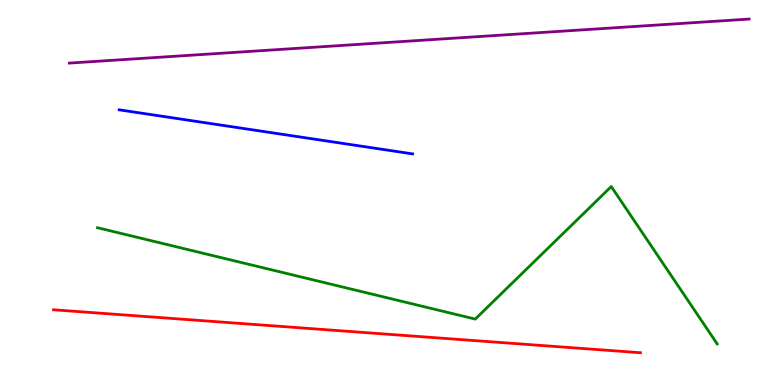[{'lines': ['blue', 'red'], 'intersections': []}, {'lines': ['green', 'red'], 'intersections': []}, {'lines': ['purple', 'red'], 'intersections': []}, {'lines': ['blue', 'green'], 'intersections': []}, {'lines': ['blue', 'purple'], 'intersections': []}, {'lines': ['green', 'purple'], 'intersections': []}]